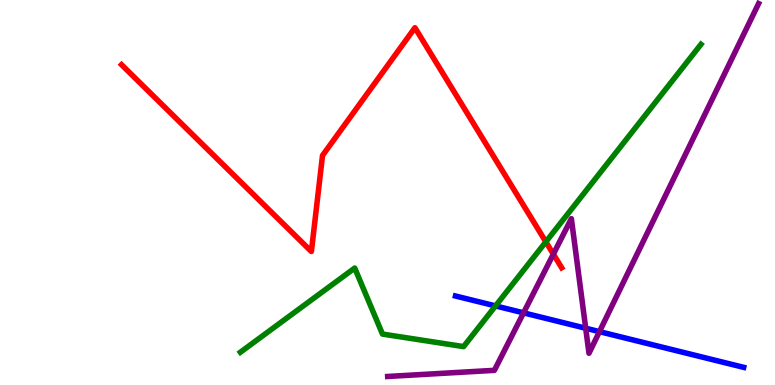[{'lines': ['blue', 'red'], 'intersections': []}, {'lines': ['green', 'red'], 'intersections': [{'x': 7.04, 'y': 3.72}]}, {'lines': ['purple', 'red'], 'intersections': [{'x': 7.14, 'y': 3.4}]}, {'lines': ['blue', 'green'], 'intersections': [{'x': 6.39, 'y': 2.05}]}, {'lines': ['blue', 'purple'], 'intersections': [{'x': 6.76, 'y': 1.87}, {'x': 7.56, 'y': 1.47}, {'x': 7.73, 'y': 1.39}]}, {'lines': ['green', 'purple'], 'intersections': []}]